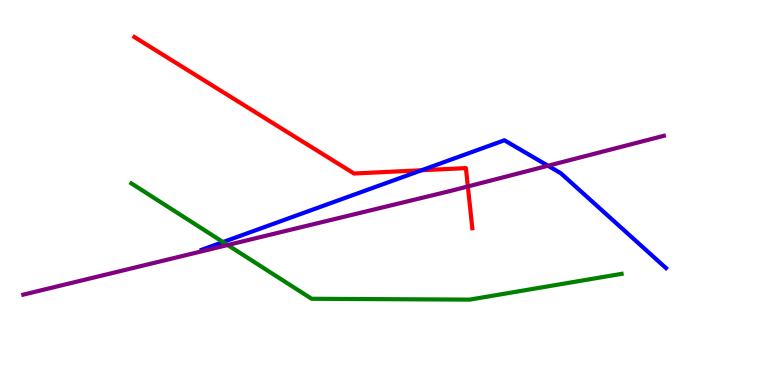[{'lines': ['blue', 'red'], 'intersections': [{'x': 5.44, 'y': 5.58}]}, {'lines': ['green', 'red'], 'intersections': []}, {'lines': ['purple', 'red'], 'intersections': [{'x': 6.04, 'y': 5.16}]}, {'lines': ['blue', 'green'], 'intersections': [{'x': 2.88, 'y': 3.71}]}, {'lines': ['blue', 'purple'], 'intersections': [{'x': 7.07, 'y': 5.69}]}, {'lines': ['green', 'purple'], 'intersections': [{'x': 2.94, 'y': 3.64}]}]